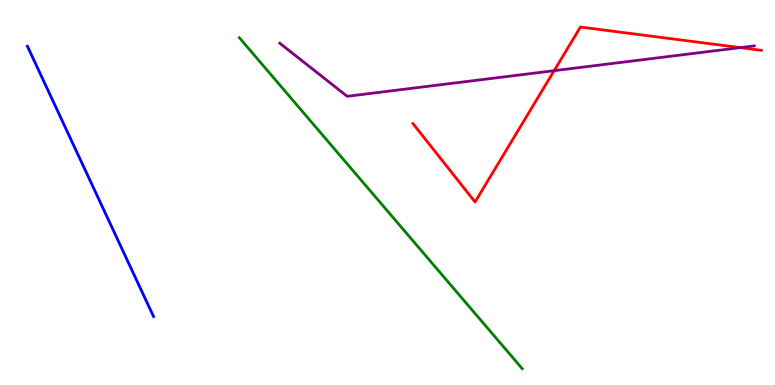[{'lines': ['blue', 'red'], 'intersections': []}, {'lines': ['green', 'red'], 'intersections': []}, {'lines': ['purple', 'red'], 'intersections': [{'x': 7.15, 'y': 8.16}, {'x': 9.55, 'y': 8.76}]}, {'lines': ['blue', 'green'], 'intersections': []}, {'lines': ['blue', 'purple'], 'intersections': []}, {'lines': ['green', 'purple'], 'intersections': []}]